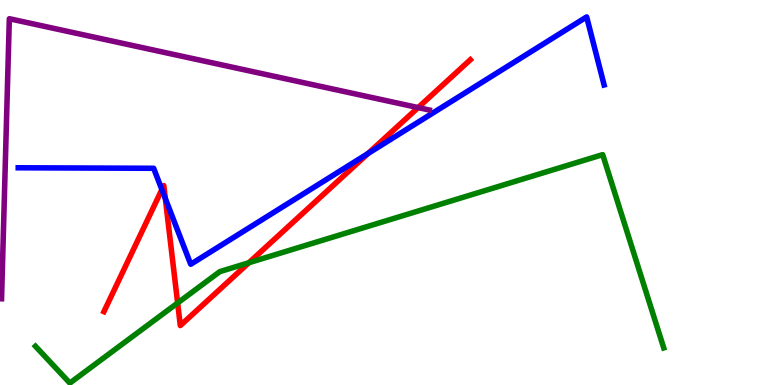[{'lines': ['blue', 'red'], 'intersections': [{'x': 2.09, 'y': 5.08}, {'x': 2.13, 'y': 4.84}, {'x': 4.75, 'y': 6.01}]}, {'lines': ['green', 'red'], 'intersections': [{'x': 2.29, 'y': 2.13}, {'x': 3.21, 'y': 3.18}]}, {'lines': ['purple', 'red'], 'intersections': [{'x': 5.4, 'y': 7.21}]}, {'lines': ['blue', 'green'], 'intersections': []}, {'lines': ['blue', 'purple'], 'intersections': []}, {'lines': ['green', 'purple'], 'intersections': []}]